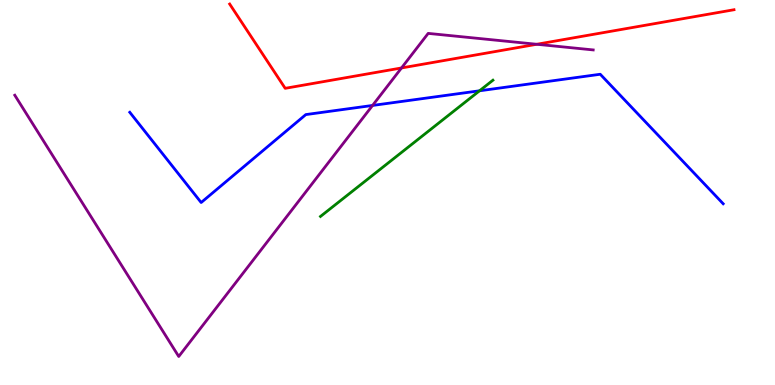[{'lines': ['blue', 'red'], 'intersections': []}, {'lines': ['green', 'red'], 'intersections': []}, {'lines': ['purple', 'red'], 'intersections': [{'x': 5.18, 'y': 8.23}, {'x': 6.93, 'y': 8.85}]}, {'lines': ['blue', 'green'], 'intersections': [{'x': 6.19, 'y': 7.64}]}, {'lines': ['blue', 'purple'], 'intersections': [{'x': 4.81, 'y': 7.26}]}, {'lines': ['green', 'purple'], 'intersections': []}]